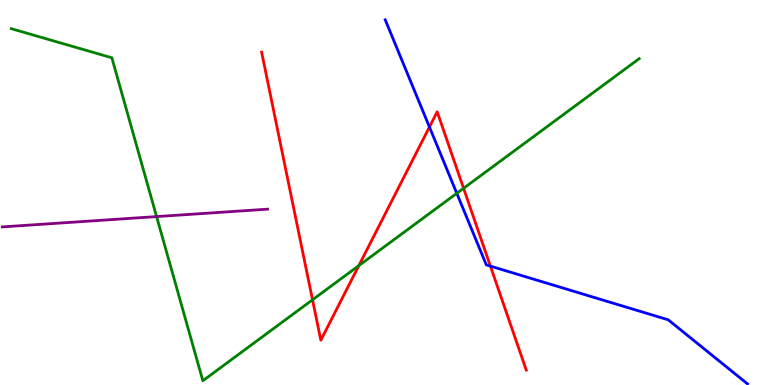[{'lines': ['blue', 'red'], 'intersections': [{'x': 5.54, 'y': 6.7}, {'x': 6.33, 'y': 3.09}]}, {'lines': ['green', 'red'], 'intersections': [{'x': 4.03, 'y': 2.21}, {'x': 4.63, 'y': 3.1}, {'x': 5.98, 'y': 5.11}]}, {'lines': ['purple', 'red'], 'intersections': []}, {'lines': ['blue', 'green'], 'intersections': [{'x': 5.89, 'y': 4.98}]}, {'lines': ['blue', 'purple'], 'intersections': []}, {'lines': ['green', 'purple'], 'intersections': [{'x': 2.02, 'y': 4.37}]}]